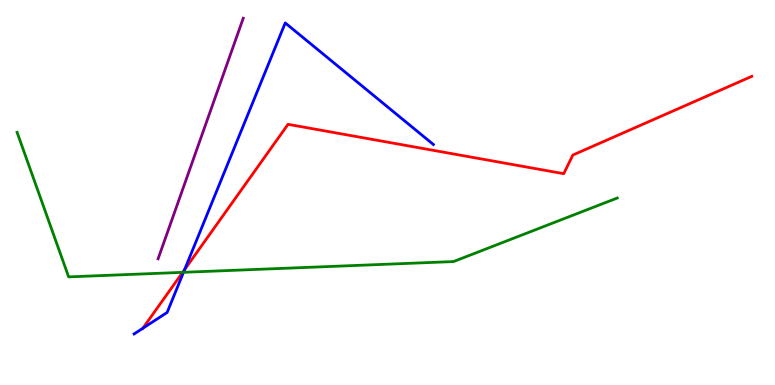[{'lines': ['blue', 'red'], 'intersections': [{'x': 1.84, 'y': 1.47}, {'x': 2.38, 'y': 3.0}]}, {'lines': ['green', 'red'], 'intersections': [{'x': 2.36, 'y': 2.93}]}, {'lines': ['purple', 'red'], 'intersections': []}, {'lines': ['blue', 'green'], 'intersections': [{'x': 2.37, 'y': 2.93}]}, {'lines': ['blue', 'purple'], 'intersections': []}, {'lines': ['green', 'purple'], 'intersections': []}]